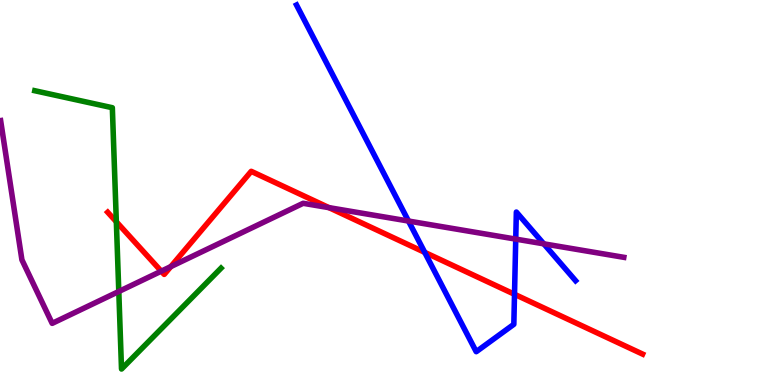[{'lines': ['blue', 'red'], 'intersections': [{'x': 5.48, 'y': 3.45}, {'x': 6.64, 'y': 2.36}]}, {'lines': ['green', 'red'], 'intersections': [{'x': 1.5, 'y': 4.24}]}, {'lines': ['purple', 'red'], 'intersections': [{'x': 2.08, 'y': 2.96}, {'x': 2.2, 'y': 3.07}, {'x': 4.24, 'y': 4.61}]}, {'lines': ['blue', 'green'], 'intersections': []}, {'lines': ['blue', 'purple'], 'intersections': [{'x': 5.27, 'y': 4.26}, {'x': 6.65, 'y': 3.79}, {'x': 7.02, 'y': 3.67}]}, {'lines': ['green', 'purple'], 'intersections': [{'x': 1.53, 'y': 2.43}]}]